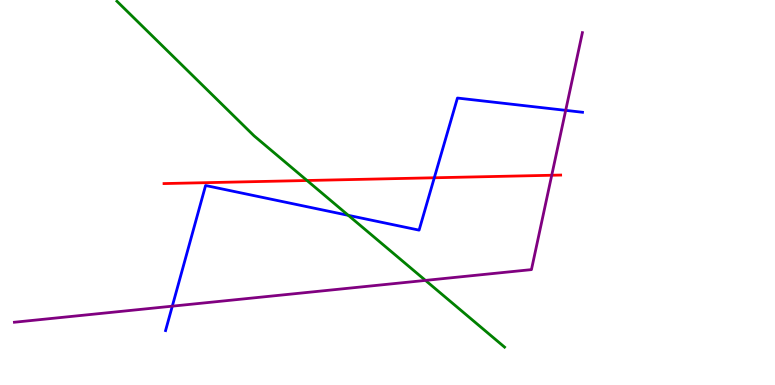[{'lines': ['blue', 'red'], 'intersections': [{'x': 5.6, 'y': 5.38}]}, {'lines': ['green', 'red'], 'intersections': [{'x': 3.96, 'y': 5.31}]}, {'lines': ['purple', 'red'], 'intersections': [{'x': 7.12, 'y': 5.45}]}, {'lines': ['blue', 'green'], 'intersections': [{'x': 4.49, 'y': 4.41}]}, {'lines': ['blue', 'purple'], 'intersections': [{'x': 2.22, 'y': 2.05}, {'x': 7.3, 'y': 7.13}]}, {'lines': ['green', 'purple'], 'intersections': [{'x': 5.49, 'y': 2.72}]}]